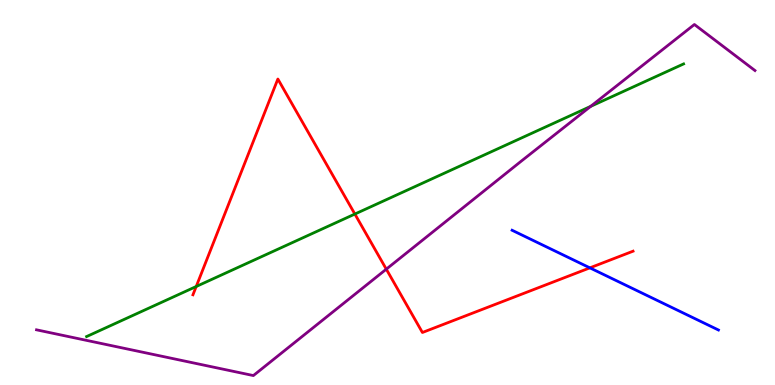[{'lines': ['blue', 'red'], 'intersections': [{'x': 7.61, 'y': 3.04}]}, {'lines': ['green', 'red'], 'intersections': [{'x': 2.53, 'y': 2.56}, {'x': 4.58, 'y': 4.44}]}, {'lines': ['purple', 'red'], 'intersections': [{'x': 4.98, 'y': 3.01}]}, {'lines': ['blue', 'green'], 'intersections': []}, {'lines': ['blue', 'purple'], 'intersections': []}, {'lines': ['green', 'purple'], 'intersections': [{'x': 7.62, 'y': 7.24}]}]